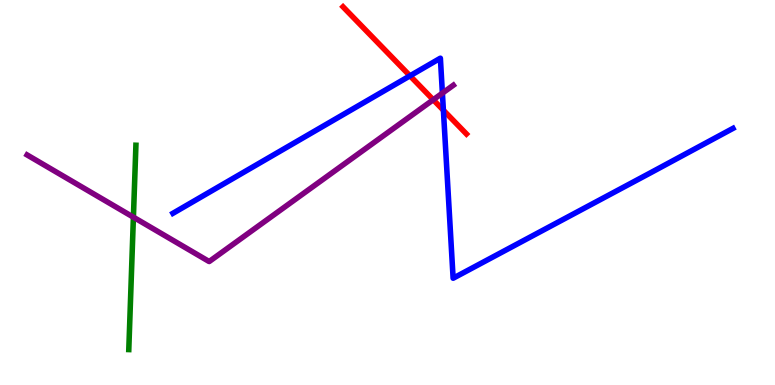[{'lines': ['blue', 'red'], 'intersections': [{'x': 5.29, 'y': 8.03}, {'x': 5.72, 'y': 7.14}]}, {'lines': ['green', 'red'], 'intersections': []}, {'lines': ['purple', 'red'], 'intersections': [{'x': 5.59, 'y': 7.41}]}, {'lines': ['blue', 'green'], 'intersections': []}, {'lines': ['blue', 'purple'], 'intersections': [{'x': 5.71, 'y': 7.58}]}, {'lines': ['green', 'purple'], 'intersections': [{'x': 1.72, 'y': 4.36}]}]